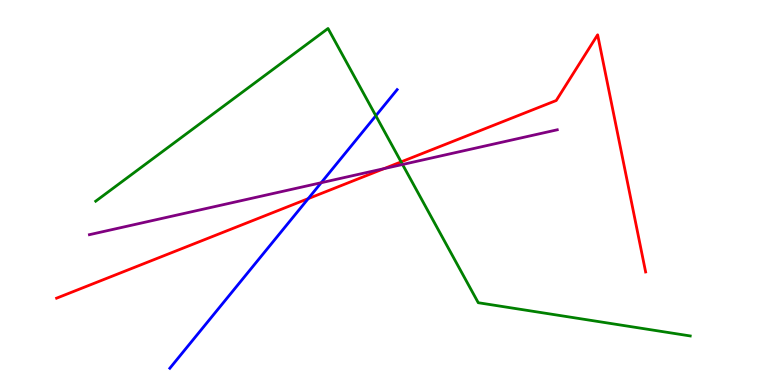[{'lines': ['blue', 'red'], 'intersections': [{'x': 3.98, 'y': 4.84}]}, {'lines': ['green', 'red'], 'intersections': [{'x': 5.18, 'y': 5.8}]}, {'lines': ['purple', 'red'], 'intersections': [{'x': 4.96, 'y': 5.62}]}, {'lines': ['blue', 'green'], 'intersections': [{'x': 4.85, 'y': 6.99}]}, {'lines': ['blue', 'purple'], 'intersections': [{'x': 4.14, 'y': 5.25}]}, {'lines': ['green', 'purple'], 'intersections': [{'x': 5.19, 'y': 5.73}]}]